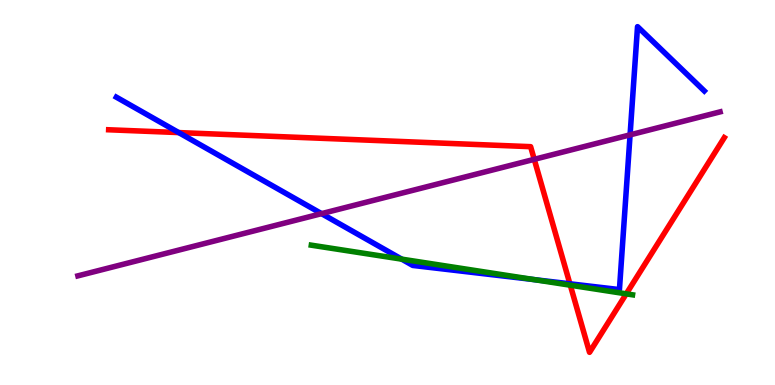[{'lines': ['blue', 'red'], 'intersections': [{'x': 2.31, 'y': 6.56}, {'x': 7.35, 'y': 2.63}]}, {'lines': ['green', 'red'], 'intersections': [{'x': 7.36, 'y': 2.59}, {'x': 8.08, 'y': 2.37}]}, {'lines': ['purple', 'red'], 'intersections': [{'x': 6.89, 'y': 5.86}]}, {'lines': ['blue', 'green'], 'intersections': [{'x': 5.18, 'y': 3.27}, {'x': 6.89, 'y': 2.74}]}, {'lines': ['blue', 'purple'], 'intersections': [{'x': 4.15, 'y': 4.45}, {'x': 8.13, 'y': 6.5}]}, {'lines': ['green', 'purple'], 'intersections': []}]